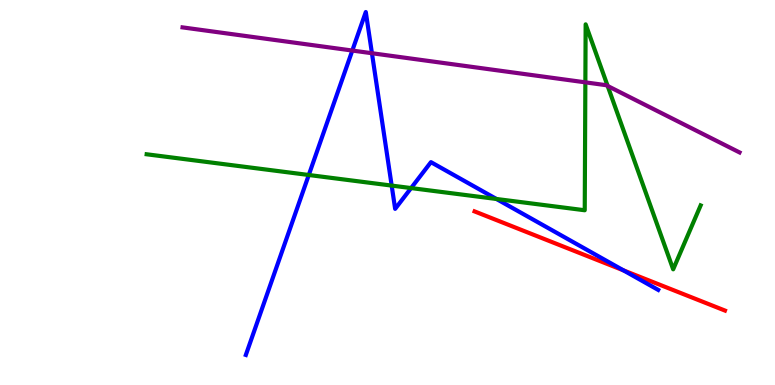[{'lines': ['blue', 'red'], 'intersections': [{'x': 8.04, 'y': 2.98}]}, {'lines': ['green', 'red'], 'intersections': []}, {'lines': ['purple', 'red'], 'intersections': []}, {'lines': ['blue', 'green'], 'intersections': [{'x': 3.98, 'y': 5.45}, {'x': 5.05, 'y': 5.18}, {'x': 5.3, 'y': 5.12}, {'x': 6.41, 'y': 4.83}]}, {'lines': ['blue', 'purple'], 'intersections': [{'x': 4.55, 'y': 8.69}, {'x': 4.8, 'y': 8.62}]}, {'lines': ['green', 'purple'], 'intersections': [{'x': 7.55, 'y': 7.86}, {'x': 7.84, 'y': 7.77}]}]